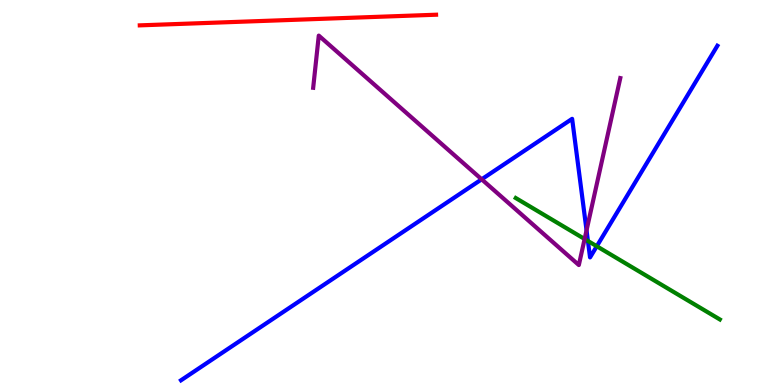[{'lines': ['blue', 'red'], 'intersections': []}, {'lines': ['green', 'red'], 'intersections': []}, {'lines': ['purple', 'red'], 'intersections': []}, {'lines': ['blue', 'green'], 'intersections': [{'x': 7.59, 'y': 3.74}, {'x': 7.7, 'y': 3.6}]}, {'lines': ['blue', 'purple'], 'intersections': [{'x': 6.22, 'y': 5.34}, {'x': 7.57, 'y': 4.02}]}, {'lines': ['green', 'purple'], 'intersections': [{'x': 7.54, 'y': 3.79}]}]